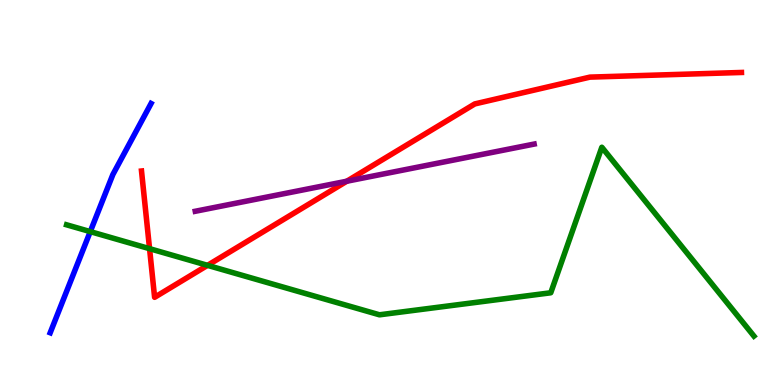[{'lines': ['blue', 'red'], 'intersections': []}, {'lines': ['green', 'red'], 'intersections': [{'x': 1.93, 'y': 3.54}, {'x': 2.68, 'y': 3.11}]}, {'lines': ['purple', 'red'], 'intersections': [{'x': 4.47, 'y': 5.29}]}, {'lines': ['blue', 'green'], 'intersections': [{'x': 1.16, 'y': 3.98}]}, {'lines': ['blue', 'purple'], 'intersections': []}, {'lines': ['green', 'purple'], 'intersections': []}]